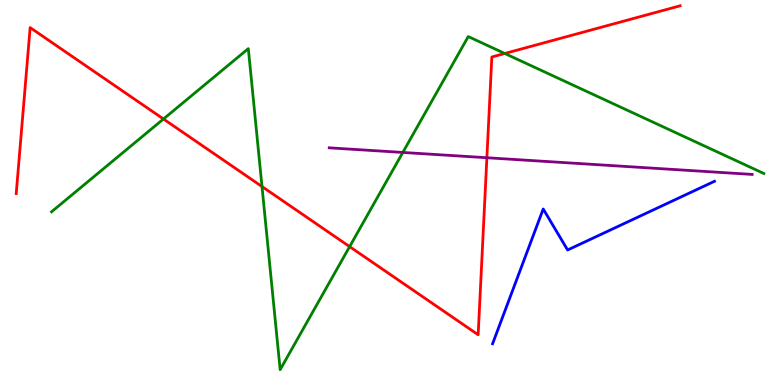[{'lines': ['blue', 'red'], 'intersections': []}, {'lines': ['green', 'red'], 'intersections': [{'x': 2.11, 'y': 6.91}, {'x': 3.38, 'y': 5.15}, {'x': 4.51, 'y': 3.59}, {'x': 6.51, 'y': 8.61}]}, {'lines': ['purple', 'red'], 'intersections': [{'x': 6.28, 'y': 5.9}]}, {'lines': ['blue', 'green'], 'intersections': []}, {'lines': ['blue', 'purple'], 'intersections': []}, {'lines': ['green', 'purple'], 'intersections': [{'x': 5.2, 'y': 6.04}]}]